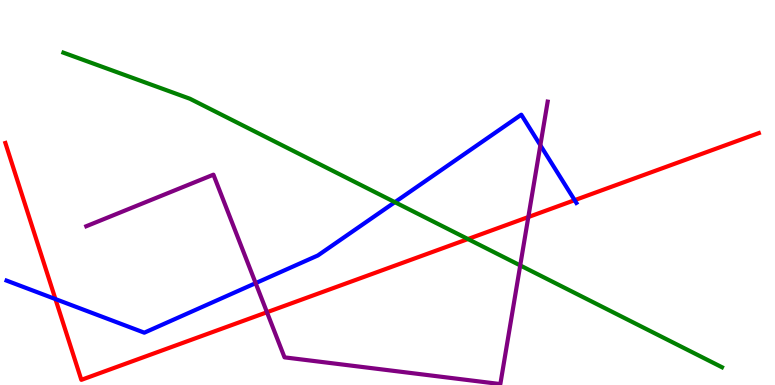[{'lines': ['blue', 'red'], 'intersections': [{'x': 0.715, 'y': 2.23}, {'x': 7.41, 'y': 4.8}]}, {'lines': ['green', 'red'], 'intersections': [{'x': 6.04, 'y': 3.79}]}, {'lines': ['purple', 'red'], 'intersections': [{'x': 3.44, 'y': 1.89}, {'x': 6.82, 'y': 4.36}]}, {'lines': ['blue', 'green'], 'intersections': [{'x': 5.1, 'y': 4.75}]}, {'lines': ['blue', 'purple'], 'intersections': [{'x': 3.3, 'y': 2.65}, {'x': 6.97, 'y': 6.23}]}, {'lines': ['green', 'purple'], 'intersections': [{'x': 6.71, 'y': 3.11}]}]